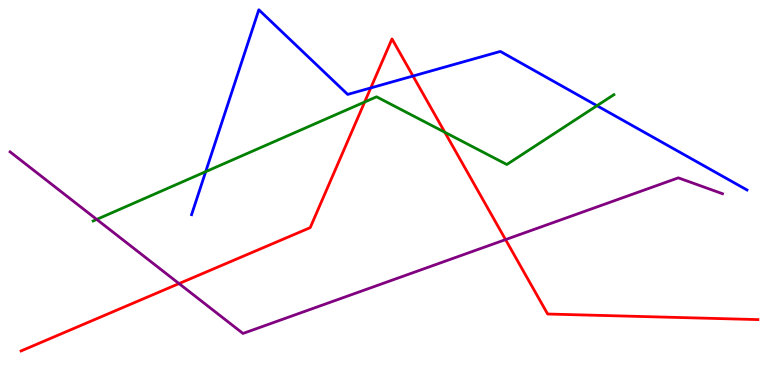[{'lines': ['blue', 'red'], 'intersections': [{'x': 4.78, 'y': 7.72}, {'x': 5.33, 'y': 8.03}]}, {'lines': ['green', 'red'], 'intersections': [{'x': 4.71, 'y': 7.35}, {'x': 5.74, 'y': 6.56}]}, {'lines': ['purple', 'red'], 'intersections': [{'x': 2.31, 'y': 2.63}, {'x': 6.52, 'y': 3.78}]}, {'lines': ['blue', 'green'], 'intersections': [{'x': 2.65, 'y': 5.54}, {'x': 7.7, 'y': 7.25}]}, {'lines': ['blue', 'purple'], 'intersections': []}, {'lines': ['green', 'purple'], 'intersections': [{'x': 1.25, 'y': 4.3}]}]